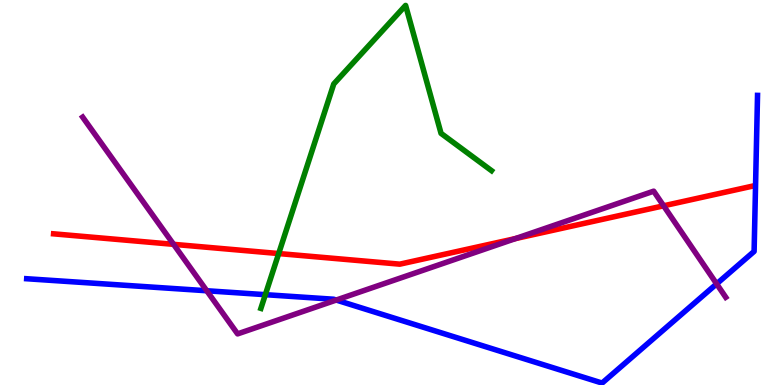[{'lines': ['blue', 'red'], 'intersections': []}, {'lines': ['green', 'red'], 'intersections': [{'x': 3.6, 'y': 3.41}]}, {'lines': ['purple', 'red'], 'intersections': [{'x': 2.24, 'y': 3.65}, {'x': 6.65, 'y': 3.8}, {'x': 8.56, 'y': 4.65}]}, {'lines': ['blue', 'green'], 'intersections': [{'x': 3.42, 'y': 2.35}]}, {'lines': ['blue', 'purple'], 'intersections': [{'x': 2.67, 'y': 2.45}, {'x': 4.34, 'y': 2.21}, {'x': 9.25, 'y': 2.63}]}, {'lines': ['green', 'purple'], 'intersections': []}]